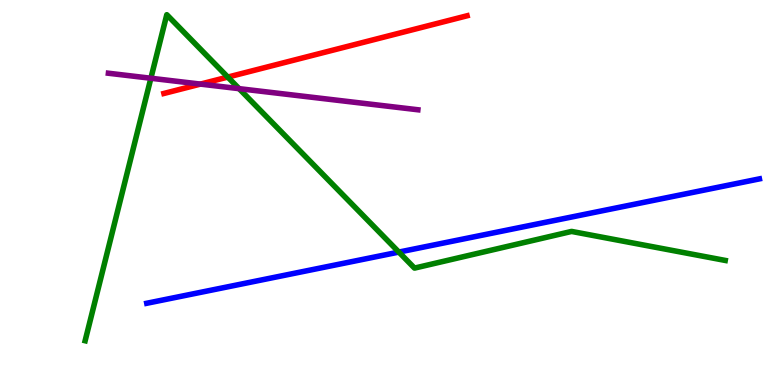[{'lines': ['blue', 'red'], 'intersections': []}, {'lines': ['green', 'red'], 'intersections': [{'x': 2.94, 'y': 8.0}]}, {'lines': ['purple', 'red'], 'intersections': [{'x': 2.59, 'y': 7.82}]}, {'lines': ['blue', 'green'], 'intersections': [{'x': 5.15, 'y': 3.45}]}, {'lines': ['blue', 'purple'], 'intersections': []}, {'lines': ['green', 'purple'], 'intersections': [{'x': 1.95, 'y': 7.97}, {'x': 3.09, 'y': 7.7}]}]